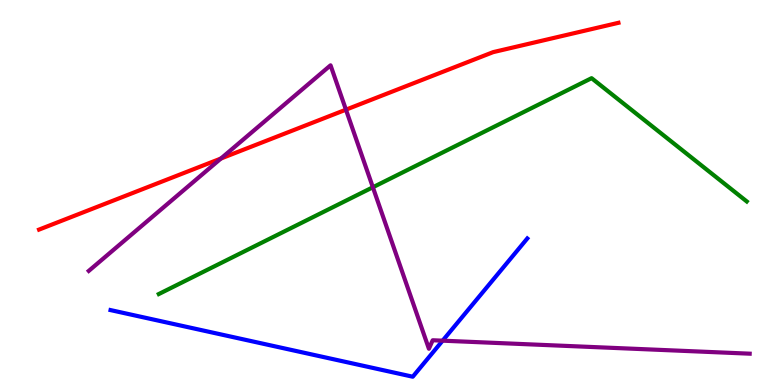[{'lines': ['blue', 'red'], 'intersections': []}, {'lines': ['green', 'red'], 'intersections': []}, {'lines': ['purple', 'red'], 'intersections': [{'x': 2.85, 'y': 5.88}, {'x': 4.46, 'y': 7.15}]}, {'lines': ['blue', 'green'], 'intersections': []}, {'lines': ['blue', 'purple'], 'intersections': [{'x': 5.71, 'y': 1.15}]}, {'lines': ['green', 'purple'], 'intersections': [{'x': 4.81, 'y': 5.14}]}]